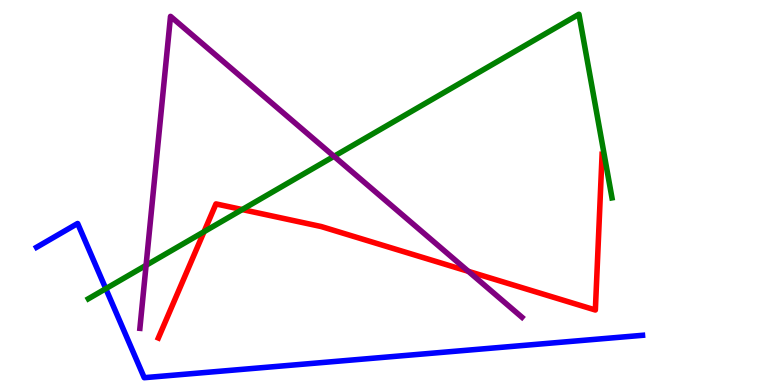[{'lines': ['blue', 'red'], 'intersections': []}, {'lines': ['green', 'red'], 'intersections': [{'x': 2.63, 'y': 3.98}, {'x': 3.13, 'y': 4.56}]}, {'lines': ['purple', 'red'], 'intersections': [{'x': 6.04, 'y': 2.95}]}, {'lines': ['blue', 'green'], 'intersections': [{'x': 1.37, 'y': 2.5}]}, {'lines': ['blue', 'purple'], 'intersections': []}, {'lines': ['green', 'purple'], 'intersections': [{'x': 1.88, 'y': 3.11}, {'x': 4.31, 'y': 5.94}]}]